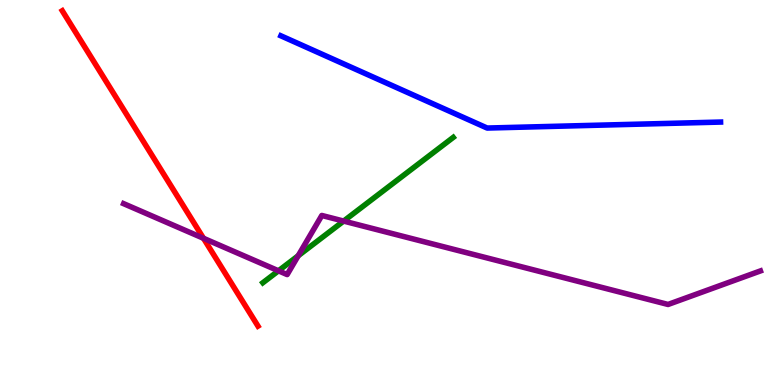[{'lines': ['blue', 'red'], 'intersections': []}, {'lines': ['green', 'red'], 'intersections': []}, {'lines': ['purple', 'red'], 'intersections': [{'x': 2.63, 'y': 3.81}]}, {'lines': ['blue', 'green'], 'intersections': []}, {'lines': ['blue', 'purple'], 'intersections': []}, {'lines': ['green', 'purple'], 'intersections': [{'x': 3.59, 'y': 2.97}, {'x': 3.85, 'y': 3.36}, {'x': 4.43, 'y': 4.26}]}]